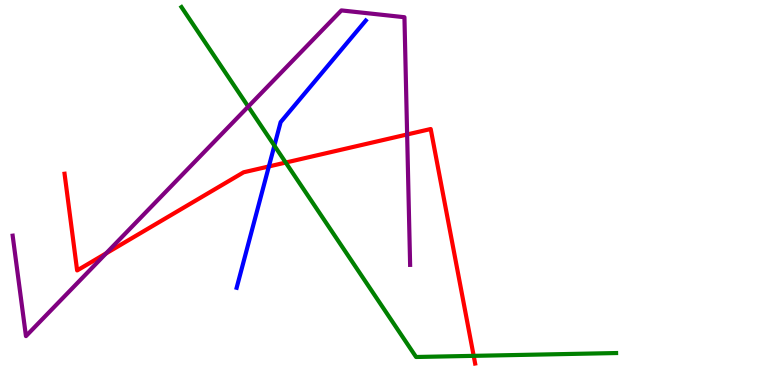[{'lines': ['blue', 'red'], 'intersections': [{'x': 3.47, 'y': 5.68}]}, {'lines': ['green', 'red'], 'intersections': [{'x': 3.69, 'y': 5.78}, {'x': 6.11, 'y': 0.757}]}, {'lines': ['purple', 'red'], 'intersections': [{'x': 1.37, 'y': 3.42}, {'x': 5.25, 'y': 6.51}]}, {'lines': ['blue', 'green'], 'intersections': [{'x': 3.54, 'y': 6.22}]}, {'lines': ['blue', 'purple'], 'intersections': []}, {'lines': ['green', 'purple'], 'intersections': [{'x': 3.2, 'y': 7.23}]}]